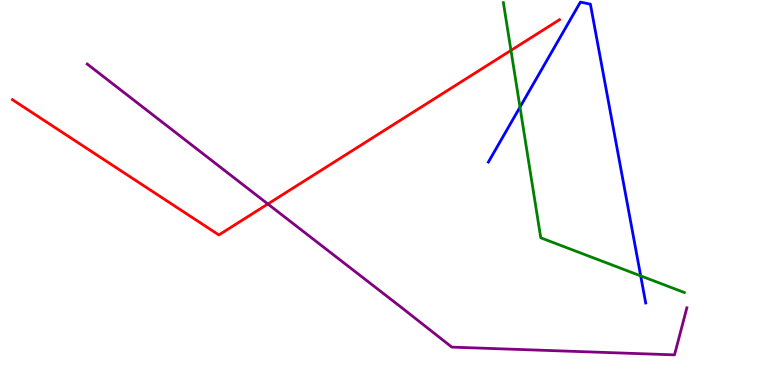[{'lines': ['blue', 'red'], 'intersections': []}, {'lines': ['green', 'red'], 'intersections': [{'x': 6.59, 'y': 8.69}]}, {'lines': ['purple', 'red'], 'intersections': [{'x': 3.46, 'y': 4.7}]}, {'lines': ['blue', 'green'], 'intersections': [{'x': 6.71, 'y': 7.22}, {'x': 8.27, 'y': 2.83}]}, {'lines': ['blue', 'purple'], 'intersections': []}, {'lines': ['green', 'purple'], 'intersections': []}]